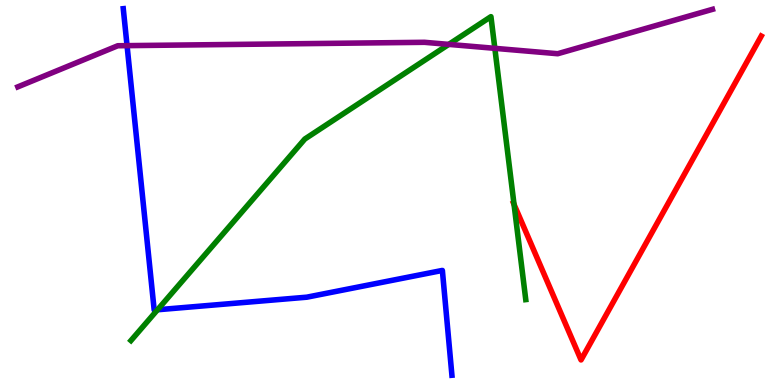[{'lines': ['blue', 'red'], 'intersections': []}, {'lines': ['green', 'red'], 'intersections': [{'x': 6.63, 'y': 4.69}]}, {'lines': ['purple', 'red'], 'intersections': []}, {'lines': ['blue', 'green'], 'intersections': [{'x': 2.03, 'y': 1.95}]}, {'lines': ['blue', 'purple'], 'intersections': [{'x': 1.64, 'y': 8.81}]}, {'lines': ['green', 'purple'], 'intersections': [{'x': 5.79, 'y': 8.85}, {'x': 6.39, 'y': 8.74}]}]